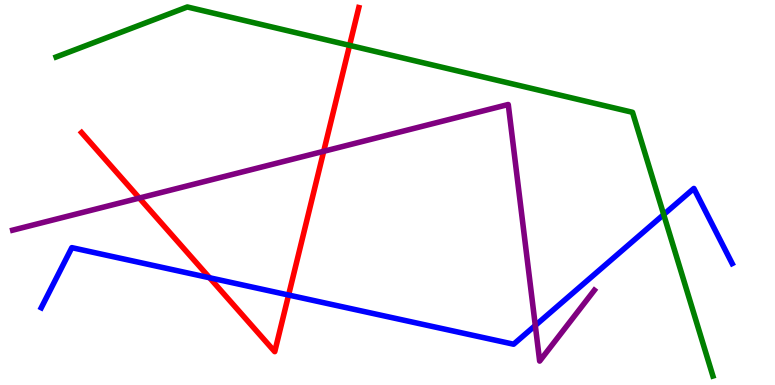[{'lines': ['blue', 'red'], 'intersections': [{'x': 2.7, 'y': 2.79}, {'x': 3.72, 'y': 2.34}]}, {'lines': ['green', 'red'], 'intersections': [{'x': 4.51, 'y': 8.82}]}, {'lines': ['purple', 'red'], 'intersections': [{'x': 1.8, 'y': 4.86}, {'x': 4.18, 'y': 6.07}]}, {'lines': ['blue', 'green'], 'intersections': [{'x': 8.56, 'y': 4.43}]}, {'lines': ['blue', 'purple'], 'intersections': [{'x': 6.91, 'y': 1.55}]}, {'lines': ['green', 'purple'], 'intersections': []}]